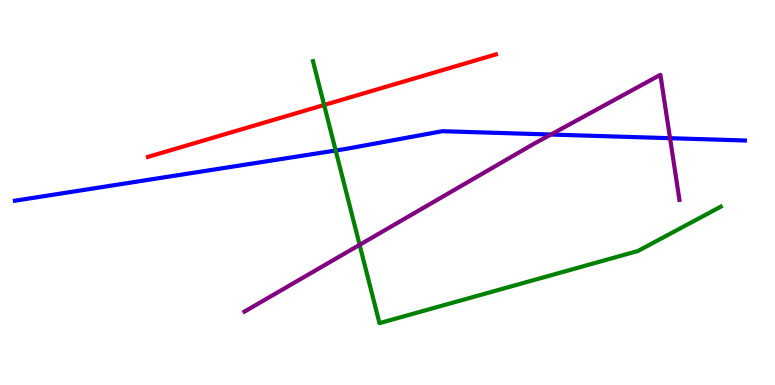[{'lines': ['blue', 'red'], 'intersections': []}, {'lines': ['green', 'red'], 'intersections': [{'x': 4.18, 'y': 7.27}]}, {'lines': ['purple', 'red'], 'intersections': []}, {'lines': ['blue', 'green'], 'intersections': [{'x': 4.33, 'y': 6.09}]}, {'lines': ['blue', 'purple'], 'intersections': [{'x': 7.11, 'y': 6.51}, {'x': 8.65, 'y': 6.41}]}, {'lines': ['green', 'purple'], 'intersections': [{'x': 4.64, 'y': 3.64}]}]